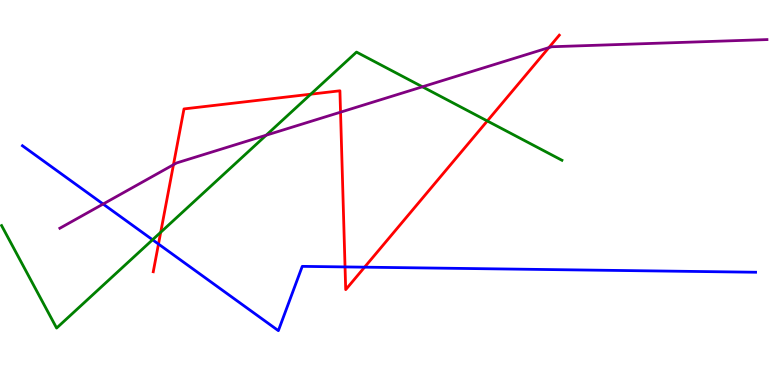[{'lines': ['blue', 'red'], 'intersections': [{'x': 2.05, 'y': 3.66}, {'x': 4.45, 'y': 3.07}, {'x': 4.7, 'y': 3.06}]}, {'lines': ['green', 'red'], 'intersections': [{'x': 2.07, 'y': 3.97}, {'x': 4.01, 'y': 7.55}, {'x': 6.29, 'y': 6.86}]}, {'lines': ['purple', 'red'], 'intersections': [{'x': 2.24, 'y': 5.72}, {'x': 4.39, 'y': 7.09}, {'x': 7.08, 'y': 8.76}]}, {'lines': ['blue', 'green'], 'intersections': [{'x': 1.97, 'y': 3.77}]}, {'lines': ['blue', 'purple'], 'intersections': [{'x': 1.33, 'y': 4.7}]}, {'lines': ['green', 'purple'], 'intersections': [{'x': 3.43, 'y': 6.49}, {'x': 5.45, 'y': 7.75}]}]